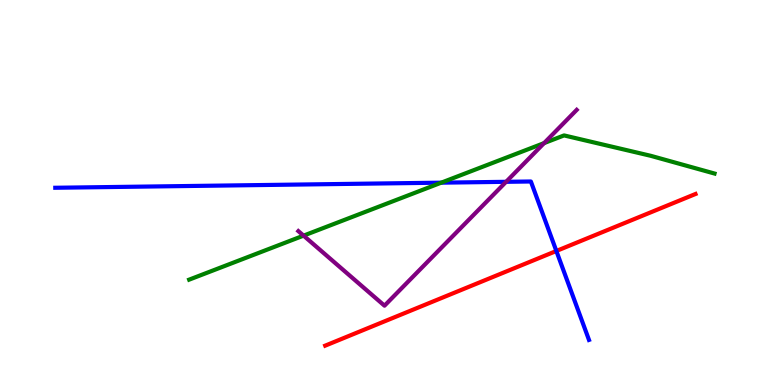[{'lines': ['blue', 'red'], 'intersections': [{'x': 7.18, 'y': 3.48}]}, {'lines': ['green', 'red'], 'intersections': []}, {'lines': ['purple', 'red'], 'intersections': []}, {'lines': ['blue', 'green'], 'intersections': [{'x': 5.69, 'y': 5.26}]}, {'lines': ['blue', 'purple'], 'intersections': [{'x': 6.53, 'y': 5.28}]}, {'lines': ['green', 'purple'], 'intersections': [{'x': 3.92, 'y': 3.88}, {'x': 7.02, 'y': 6.28}]}]